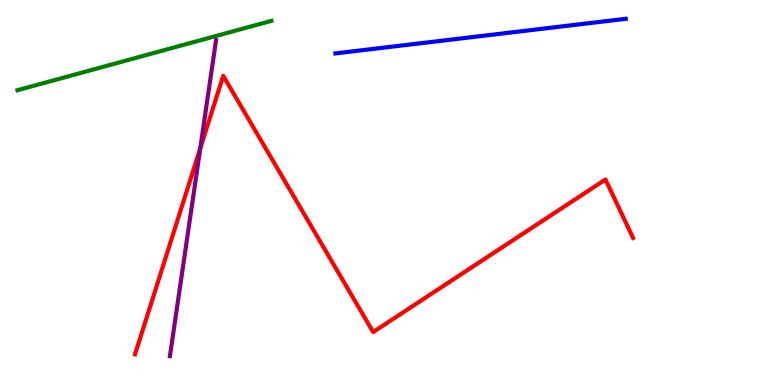[{'lines': ['blue', 'red'], 'intersections': []}, {'lines': ['green', 'red'], 'intersections': []}, {'lines': ['purple', 'red'], 'intersections': [{'x': 2.58, 'y': 6.14}]}, {'lines': ['blue', 'green'], 'intersections': []}, {'lines': ['blue', 'purple'], 'intersections': []}, {'lines': ['green', 'purple'], 'intersections': []}]